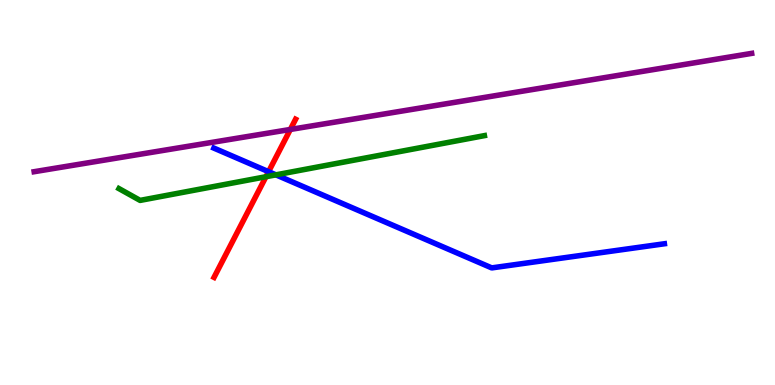[{'lines': ['blue', 'red'], 'intersections': [{'x': 3.47, 'y': 5.54}]}, {'lines': ['green', 'red'], 'intersections': [{'x': 3.43, 'y': 5.41}]}, {'lines': ['purple', 'red'], 'intersections': [{'x': 3.75, 'y': 6.64}]}, {'lines': ['blue', 'green'], 'intersections': [{'x': 3.56, 'y': 5.46}]}, {'lines': ['blue', 'purple'], 'intersections': []}, {'lines': ['green', 'purple'], 'intersections': []}]